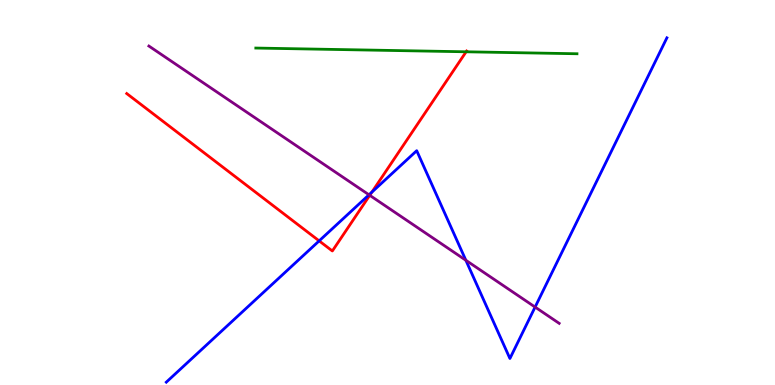[{'lines': ['blue', 'red'], 'intersections': [{'x': 4.12, 'y': 3.74}, {'x': 4.8, 'y': 5.01}]}, {'lines': ['green', 'red'], 'intersections': [{'x': 6.01, 'y': 8.65}]}, {'lines': ['purple', 'red'], 'intersections': [{'x': 4.77, 'y': 4.93}]}, {'lines': ['blue', 'green'], 'intersections': []}, {'lines': ['blue', 'purple'], 'intersections': [{'x': 4.76, 'y': 4.94}, {'x': 6.01, 'y': 3.24}, {'x': 6.9, 'y': 2.02}]}, {'lines': ['green', 'purple'], 'intersections': []}]